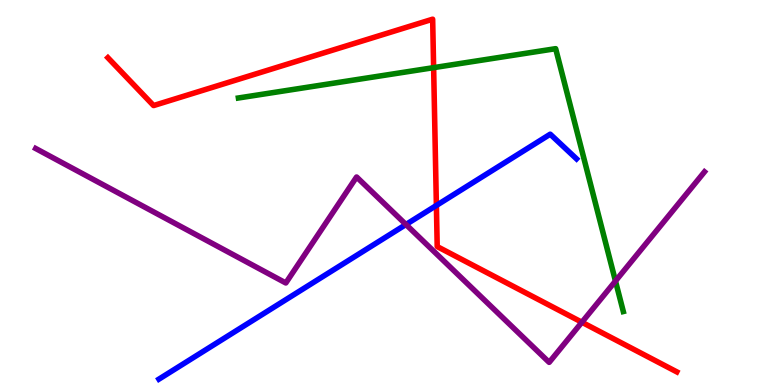[{'lines': ['blue', 'red'], 'intersections': [{'x': 5.63, 'y': 4.66}]}, {'lines': ['green', 'red'], 'intersections': [{'x': 5.6, 'y': 8.24}]}, {'lines': ['purple', 'red'], 'intersections': [{'x': 7.51, 'y': 1.63}]}, {'lines': ['blue', 'green'], 'intersections': []}, {'lines': ['blue', 'purple'], 'intersections': [{'x': 5.24, 'y': 4.17}]}, {'lines': ['green', 'purple'], 'intersections': [{'x': 7.94, 'y': 2.7}]}]